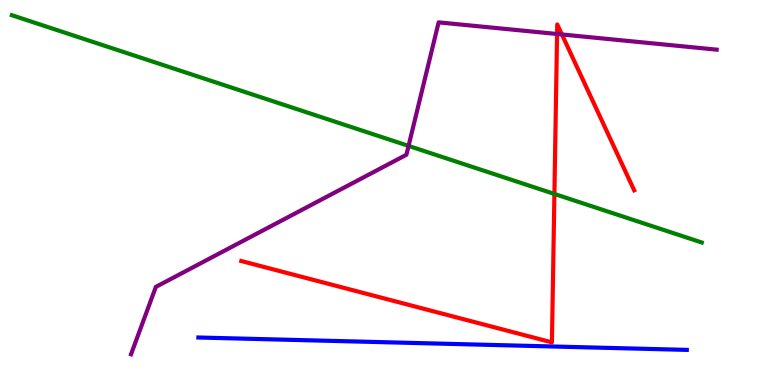[{'lines': ['blue', 'red'], 'intersections': []}, {'lines': ['green', 'red'], 'intersections': [{'x': 7.15, 'y': 4.96}]}, {'lines': ['purple', 'red'], 'intersections': [{'x': 7.19, 'y': 9.12}, {'x': 7.25, 'y': 9.1}]}, {'lines': ['blue', 'green'], 'intersections': []}, {'lines': ['blue', 'purple'], 'intersections': []}, {'lines': ['green', 'purple'], 'intersections': [{'x': 5.27, 'y': 6.21}]}]